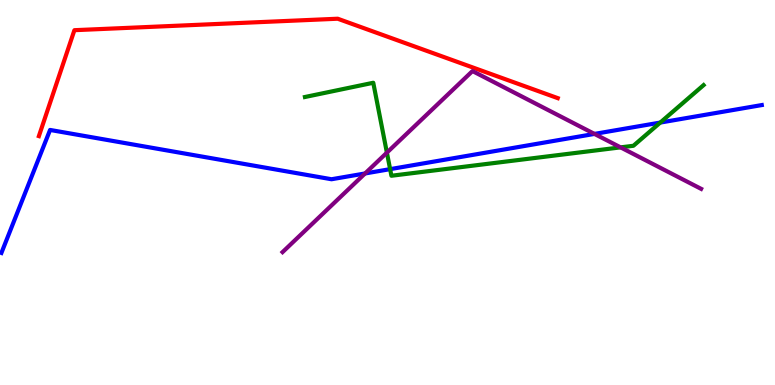[{'lines': ['blue', 'red'], 'intersections': []}, {'lines': ['green', 'red'], 'intersections': []}, {'lines': ['purple', 'red'], 'intersections': []}, {'lines': ['blue', 'green'], 'intersections': [{'x': 5.03, 'y': 5.61}, {'x': 8.52, 'y': 6.82}]}, {'lines': ['blue', 'purple'], 'intersections': [{'x': 4.71, 'y': 5.49}, {'x': 7.67, 'y': 6.52}]}, {'lines': ['green', 'purple'], 'intersections': [{'x': 4.99, 'y': 6.04}, {'x': 8.01, 'y': 6.17}]}]